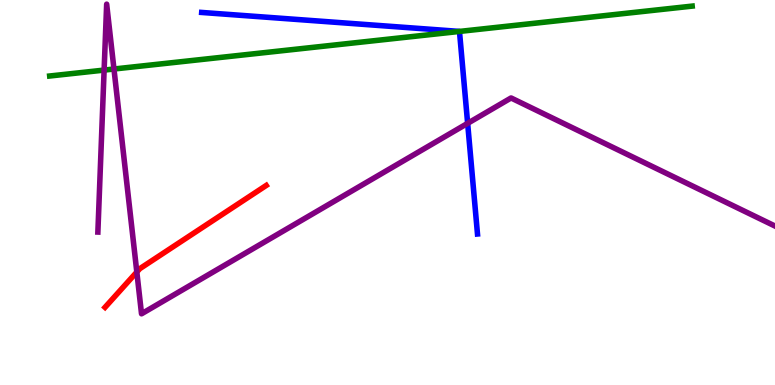[{'lines': ['blue', 'red'], 'intersections': []}, {'lines': ['green', 'red'], 'intersections': []}, {'lines': ['purple', 'red'], 'intersections': [{'x': 1.77, 'y': 2.93}]}, {'lines': ['blue', 'green'], 'intersections': [{'x': 5.93, 'y': 9.18}]}, {'lines': ['blue', 'purple'], 'intersections': [{'x': 6.03, 'y': 6.8}]}, {'lines': ['green', 'purple'], 'intersections': [{'x': 1.34, 'y': 8.18}, {'x': 1.47, 'y': 8.21}]}]